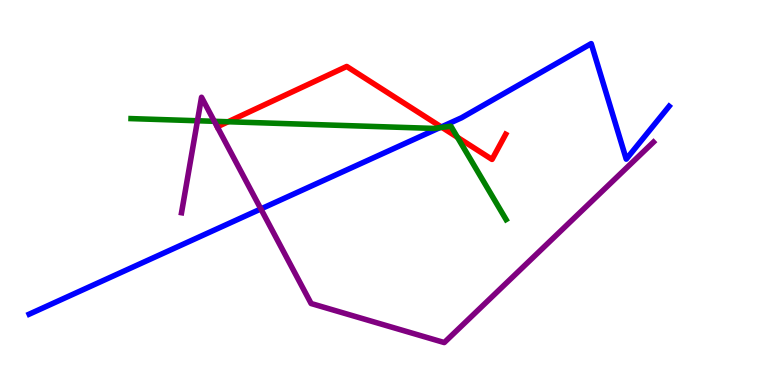[{'lines': ['blue', 'red'], 'intersections': [{'x': 5.69, 'y': 6.7}]}, {'lines': ['green', 'red'], 'intersections': [{'x': 2.94, 'y': 6.84}, {'x': 5.7, 'y': 6.69}, {'x': 5.9, 'y': 6.43}]}, {'lines': ['purple', 'red'], 'intersections': []}, {'lines': ['blue', 'green'], 'intersections': [{'x': 5.67, 'y': 6.68}]}, {'lines': ['blue', 'purple'], 'intersections': [{'x': 3.37, 'y': 4.57}]}, {'lines': ['green', 'purple'], 'intersections': [{'x': 2.55, 'y': 6.86}, {'x': 2.77, 'y': 6.85}]}]